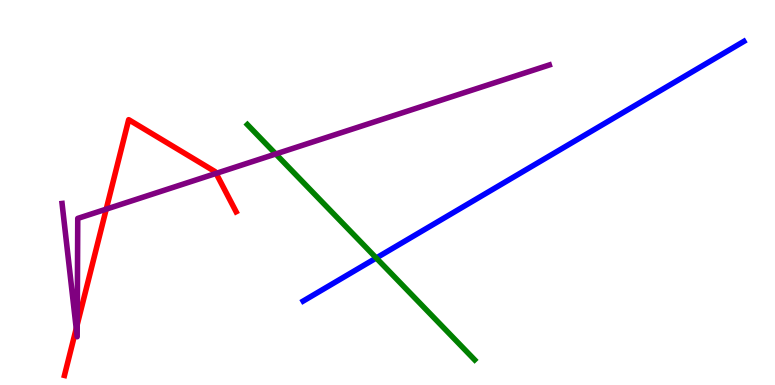[{'lines': ['blue', 'red'], 'intersections': []}, {'lines': ['green', 'red'], 'intersections': []}, {'lines': ['purple', 'red'], 'intersections': [{'x': 0.984, 'y': 1.47}, {'x': 0.997, 'y': 1.57}, {'x': 1.37, 'y': 4.57}, {'x': 2.79, 'y': 5.5}]}, {'lines': ['blue', 'green'], 'intersections': [{'x': 4.85, 'y': 3.3}]}, {'lines': ['blue', 'purple'], 'intersections': []}, {'lines': ['green', 'purple'], 'intersections': [{'x': 3.56, 'y': 6.0}]}]